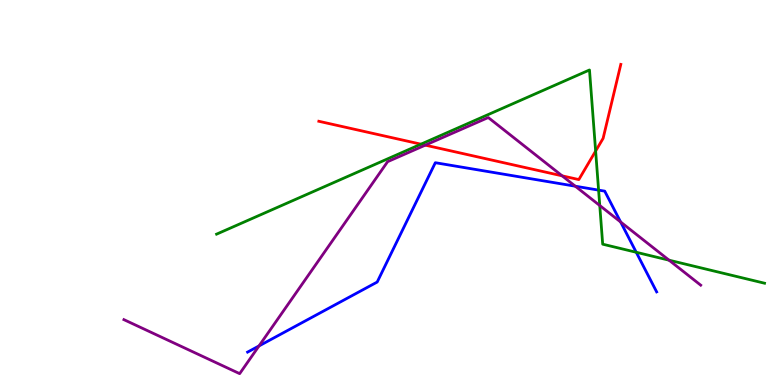[{'lines': ['blue', 'red'], 'intersections': []}, {'lines': ['green', 'red'], 'intersections': [{'x': 5.43, 'y': 6.26}, {'x': 7.69, 'y': 6.08}]}, {'lines': ['purple', 'red'], 'intersections': [{'x': 5.49, 'y': 6.23}, {'x': 7.25, 'y': 5.43}]}, {'lines': ['blue', 'green'], 'intersections': [{'x': 7.72, 'y': 5.06}, {'x': 8.21, 'y': 3.45}]}, {'lines': ['blue', 'purple'], 'intersections': [{'x': 3.34, 'y': 1.01}, {'x': 7.42, 'y': 5.16}, {'x': 8.01, 'y': 4.23}]}, {'lines': ['green', 'purple'], 'intersections': [{'x': 7.74, 'y': 4.66}, {'x': 8.63, 'y': 3.24}]}]